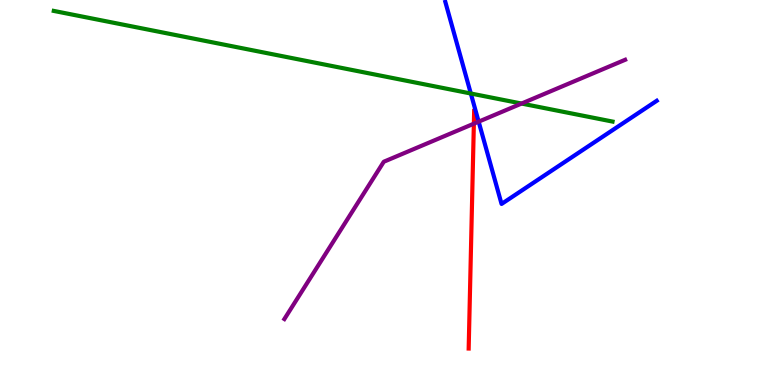[{'lines': ['blue', 'red'], 'intersections': []}, {'lines': ['green', 'red'], 'intersections': []}, {'lines': ['purple', 'red'], 'intersections': [{'x': 6.11, 'y': 6.79}]}, {'lines': ['blue', 'green'], 'intersections': [{'x': 6.08, 'y': 7.57}]}, {'lines': ['blue', 'purple'], 'intersections': [{'x': 6.18, 'y': 6.84}]}, {'lines': ['green', 'purple'], 'intersections': [{'x': 6.73, 'y': 7.31}]}]